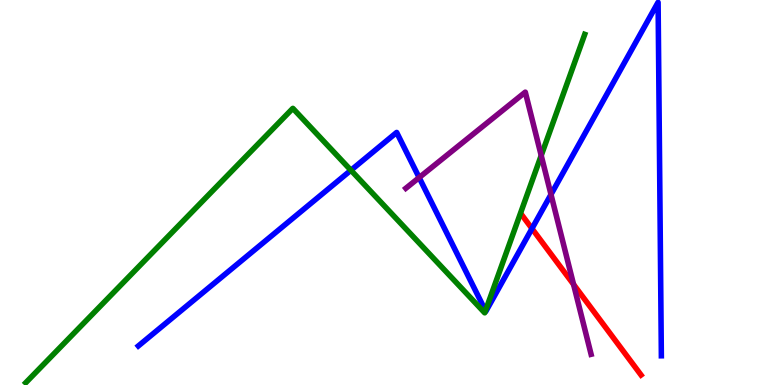[{'lines': ['blue', 'red'], 'intersections': [{'x': 6.86, 'y': 4.06}]}, {'lines': ['green', 'red'], 'intersections': []}, {'lines': ['purple', 'red'], 'intersections': [{'x': 7.4, 'y': 2.61}]}, {'lines': ['blue', 'green'], 'intersections': [{'x': 4.53, 'y': 5.58}, {'x': 6.26, 'y': 1.93}]}, {'lines': ['blue', 'purple'], 'intersections': [{'x': 5.41, 'y': 5.39}, {'x': 7.11, 'y': 4.95}]}, {'lines': ['green', 'purple'], 'intersections': [{'x': 6.98, 'y': 5.96}]}]